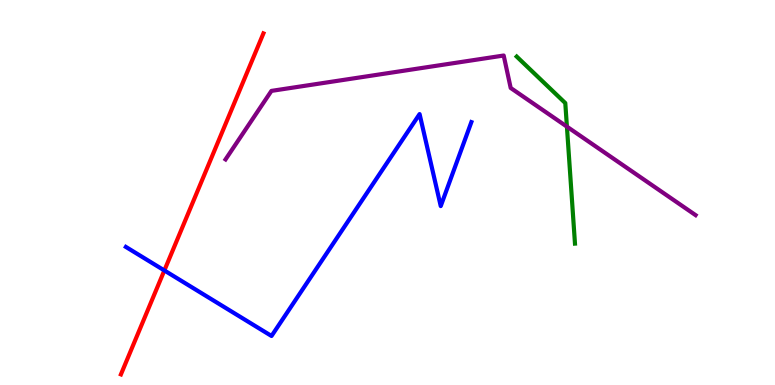[{'lines': ['blue', 'red'], 'intersections': [{'x': 2.12, 'y': 2.98}]}, {'lines': ['green', 'red'], 'intersections': []}, {'lines': ['purple', 'red'], 'intersections': []}, {'lines': ['blue', 'green'], 'intersections': []}, {'lines': ['blue', 'purple'], 'intersections': []}, {'lines': ['green', 'purple'], 'intersections': [{'x': 7.32, 'y': 6.71}]}]